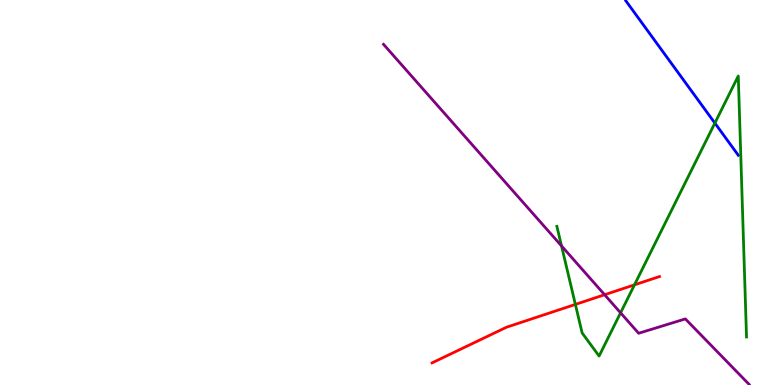[{'lines': ['blue', 'red'], 'intersections': []}, {'lines': ['green', 'red'], 'intersections': [{'x': 7.42, 'y': 2.09}, {'x': 8.19, 'y': 2.6}]}, {'lines': ['purple', 'red'], 'intersections': [{'x': 7.8, 'y': 2.34}]}, {'lines': ['blue', 'green'], 'intersections': [{'x': 9.22, 'y': 6.8}]}, {'lines': ['blue', 'purple'], 'intersections': []}, {'lines': ['green', 'purple'], 'intersections': [{'x': 7.25, 'y': 3.61}, {'x': 8.01, 'y': 1.87}]}]